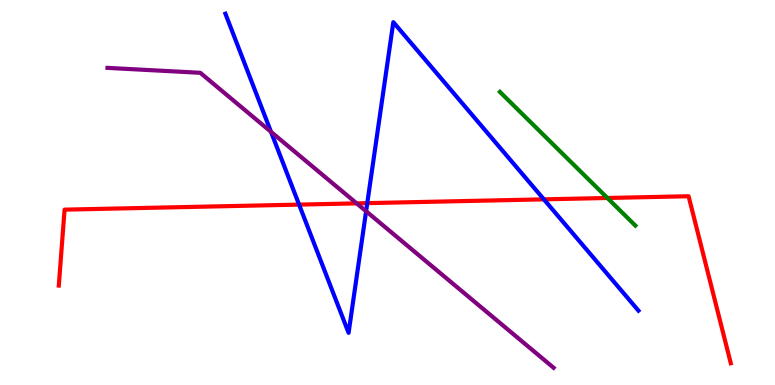[{'lines': ['blue', 'red'], 'intersections': [{'x': 3.86, 'y': 4.69}, {'x': 4.74, 'y': 4.72}, {'x': 7.02, 'y': 4.82}]}, {'lines': ['green', 'red'], 'intersections': [{'x': 7.84, 'y': 4.86}]}, {'lines': ['purple', 'red'], 'intersections': [{'x': 4.6, 'y': 4.72}]}, {'lines': ['blue', 'green'], 'intersections': []}, {'lines': ['blue', 'purple'], 'intersections': [{'x': 3.5, 'y': 6.58}, {'x': 4.72, 'y': 4.51}]}, {'lines': ['green', 'purple'], 'intersections': []}]